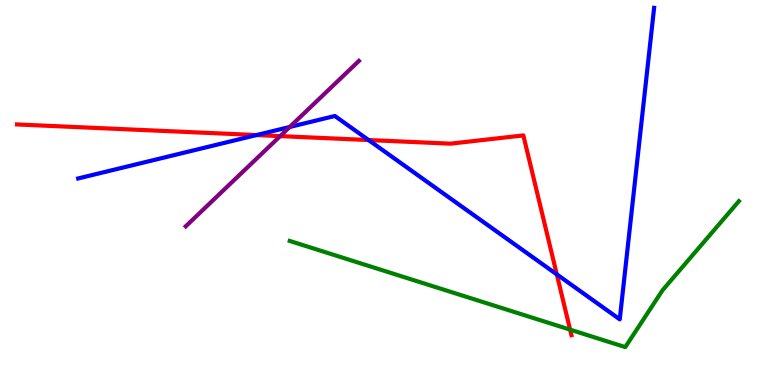[{'lines': ['blue', 'red'], 'intersections': [{'x': 3.31, 'y': 6.49}, {'x': 4.76, 'y': 6.36}, {'x': 7.18, 'y': 2.87}]}, {'lines': ['green', 'red'], 'intersections': [{'x': 7.36, 'y': 1.44}]}, {'lines': ['purple', 'red'], 'intersections': [{'x': 3.62, 'y': 6.46}]}, {'lines': ['blue', 'green'], 'intersections': []}, {'lines': ['blue', 'purple'], 'intersections': [{'x': 3.74, 'y': 6.7}]}, {'lines': ['green', 'purple'], 'intersections': []}]